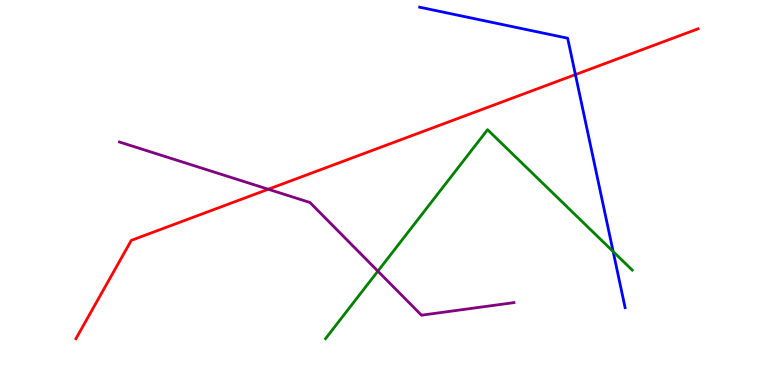[{'lines': ['blue', 'red'], 'intersections': [{'x': 7.42, 'y': 8.06}]}, {'lines': ['green', 'red'], 'intersections': []}, {'lines': ['purple', 'red'], 'intersections': [{'x': 3.46, 'y': 5.08}]}, {'lines': ['blue', 'green'], 'intersections': [{'x': 7.91, 'y': 3.47}]}, {'lines': ['blue', 'purple'], 'intersections': []}, {'lines': ['green', 'purple'], 'intersections': [{'x': 4.88, 'y': 2.96}]}]